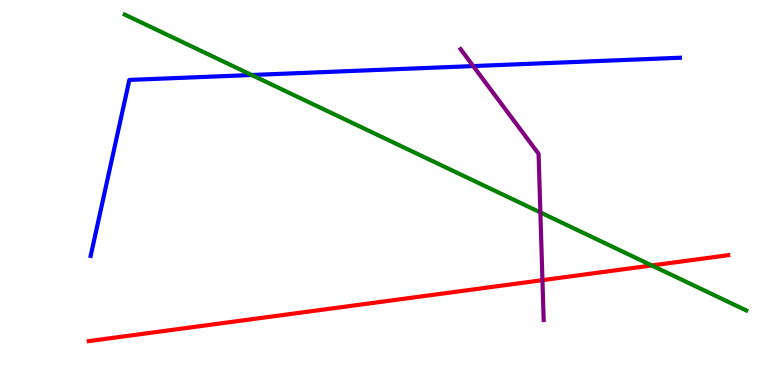[{'lines': ['blue', 'red'], 'intersections': []}, {'lines': ['green', 'red'], 'intersections': [{'x': 8.41, 'y': 3.1}]}, {'lines': ['purple', 'red'], 'intersections': [{'x': 7.0, 'y': 2.72}]}, {'lines': ['blue', 'green'], 'intersections': [{'x': 3.25, 'y': 8.05}]}, {'lines': ['blue', 'purple'], 'intersections': [{'x': 6.11, 'y': 8.28}]}, {'lines': ['green', 'purple'], 'intersections': [{'x': 6.97, 'y': 4.48}]}]